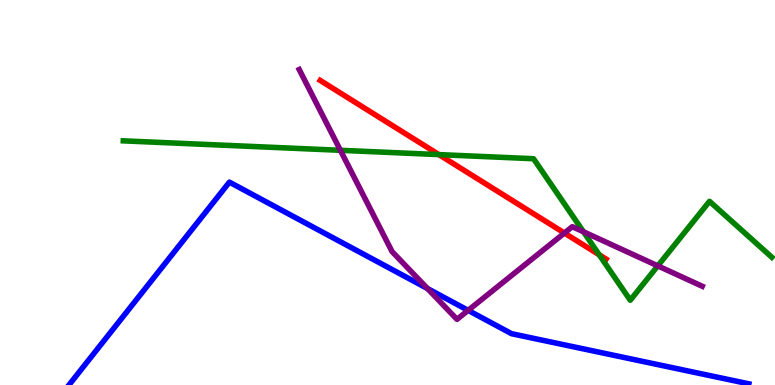[{'lines': ['blue', 'red'], 'intersections': []}, {'lines': ['green', 'red'], 'intersections': [{'x': 5.66, 'y': 5.98}, {'x': 7.73, 'y': 3.38}]}, {'lines': ['purple', 'red'], 'intersections': [{'x': 7.28, 'y': 3.95}]}, {'lines': ['blue', 'green'], 'intersections': []}, {'lines': ['blue', 'purple'], 'intersections': [{'x': 5.52, 'y': 2.51}, {'x': 6.04, 'y': 1.94}]}, {'lines': ['green', 'purple'], 'intersections': [{'x': 4.39, 'y': 6.1}, {'x': 7.53, 'y': 3.98}, {'x': 8.49, 'y': 3.09}]}]